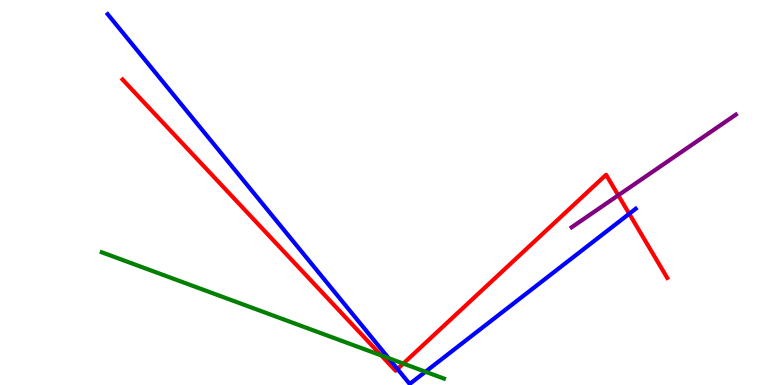[{'lines': ['blue', 'red'], 'intersections': [{'x': 5.13, 'y': 0.416}, {'x': 8.12, 'y': 4.45}]}, {'lines': ['green', 'red'], 'intersections': [{'x': 4.92, 'y': 0.768}, {'x': 5.2, 'y': 0.557}]}, {'lines': ['purple', 'red'], 'intersections': [{'x': 7.98, 'y': 4.93}]}, {'lines': ['blue', 'green'], 'intersections': [{'x': 5.01, 'y': 0.697}, {'x': 5.49, 'y': 0.344}]}, {'lines': ['blue', 'purple'], 'intersections': []}, {'lines': ['green', 'purple'], 'intersections': []}]